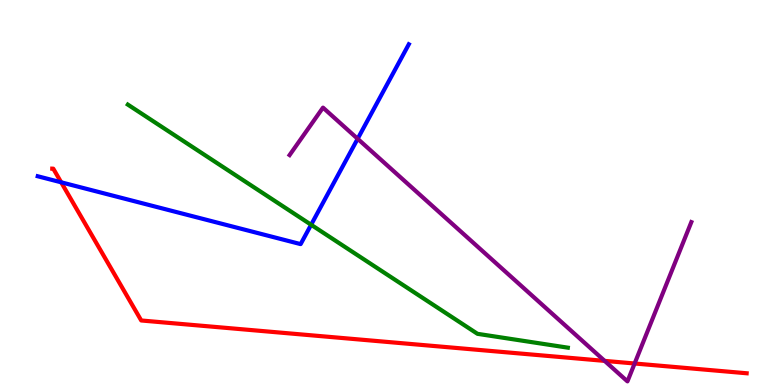[{'lines': ['blue', 'red'], 'intersections': [{'x': 0.789, 'y': 5.26}]}, {'lines': ['green', 'red'], 'intersections': []}, {'lines': ['purple', 'red'], 'intersections': [{'x': 7.8, 'y': 0.626}, {'x': 8.19, 'y': 0.558}]}, {'lines': ['blue', 'green'], 'intersections': [{'x': 4.01, 'y': 4.16}]}, {'lines': ['blue', 'purple'], 'intersections': [{'x': 4.61, 'y': 6.4}]}, {'lines': ['green', 'purple'], 'intersections': []}]